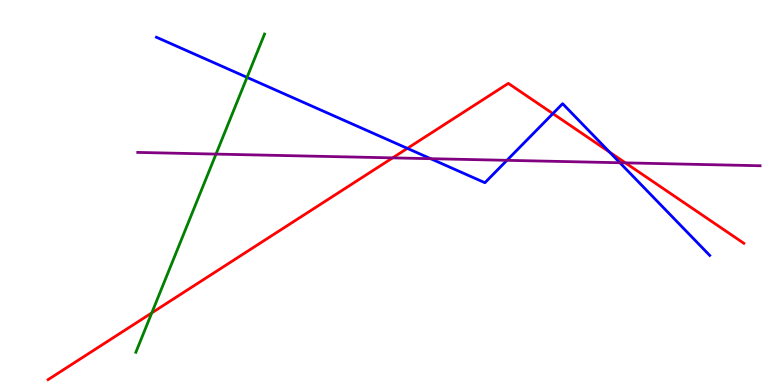[{'lines': ['blue', 'red'], 'intersections': [{'x': 5.26, 'y': 6.15}, {'x': 7.13, 'y': 7.05}, {'x': 7.87, 'y': 6.05}]}, {'lines': ['green', 'red'], 'intersections': [{'x': 1.96, 'y': 1.87}]}, {'lines': ['purple', 'red'], 'intersections': [{'x': 5.07, 'y': 5.9}, {'x': 8.07, 'y': 5.77}]}, {'lines': ['blue', 'green'], 'intersections': [{'x': 3.19, 'y': 7.99}]}, {'lines': ['blue', 'purple'], 'intersections': [{'x': 5.56, 'y': 5.88}, {'x': 6.54, 'y': 5.84}, {'x': 8.0, 'y': 5.77}]}, {'lines': ['green', 'purple'], 'intersections': [{'x': 2.79, 'y': 6.0}]}]